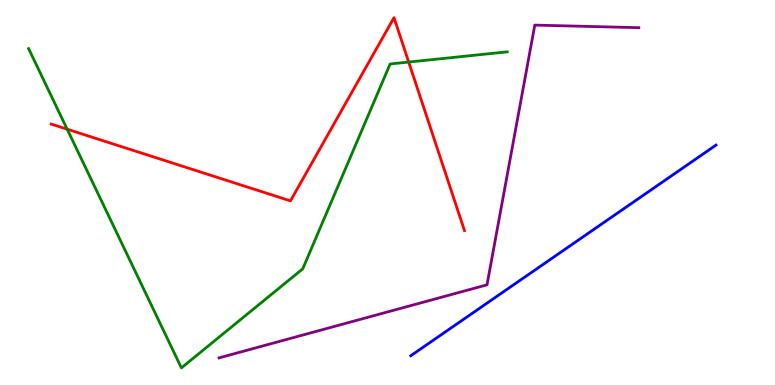[{'lines': ['blue', 'red'], 'intersections': []}, {'lines': ['green', 'red'], 'intersections': [{'x': 0.867, 'y': 6.64}, {'x': 5.27, 'y': 8.39}]}, {'lines': ['purple', 'red'], 'intersections': []}, {'lines': ['blue', 'green'], 'intersections': []}, {'lines': ['blue', 'purple'], 'intersections': []}, {'lines': ['green', 'purple'], 'intersections': []}]